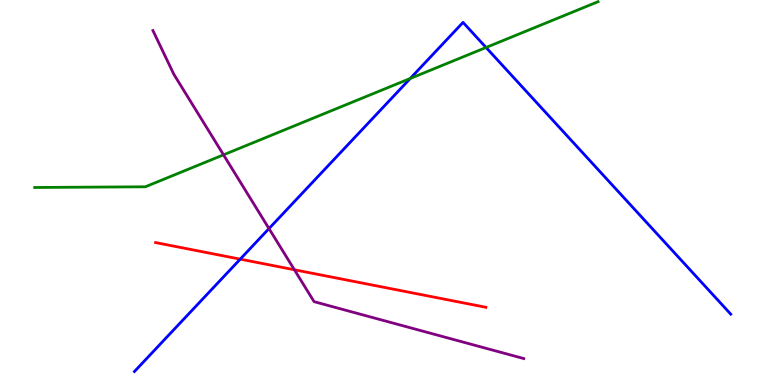[{'lines': ['blue', 'red'], 'intersections': [{'x': 3.1, 'y': 3.27}]}, {'lines': ['green', 'red'], 'intersections': []}, {'lines': ['purple', 'red'], 'intersections': [{'x': 3.8, 'y': 2.99}]}, {'lines': ['blue', 'green'], 'intersections': [{'x': 5.29, 'y': 7.96}, {'x': 6.27, 'y': 8.77}]}, {'lines': ['blue', 'purple'], 'intersections': [{'x': 3.47, 'y': 4.06}]}, {'lines': ['green', 'purple'], 'intersections': [{'x': 2.88, 'y': 5.98}]}]